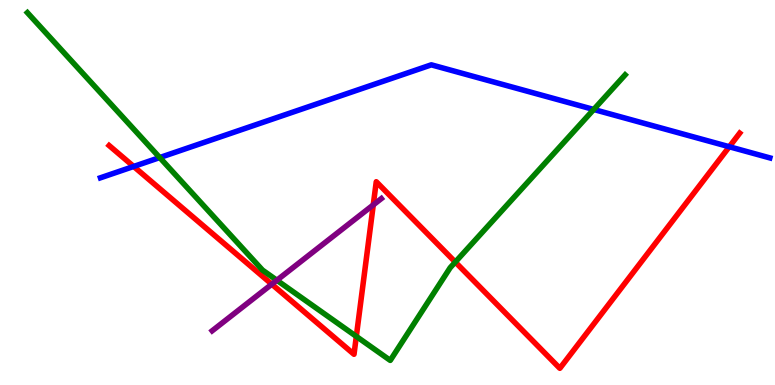[{'lines': ['blue', 'red'], 'intersections': [{'x': 1.72, 'y': 5.68}, {'x': 9.41, 'y': 6.19}]}, {'lines': ['green', 'red'], 'intersections': [{'x': 4.6, 'y': 1.26}, {'x': 5.87, 'y': 3.19}]}, {'lines': ['purple', 'red'], 'intersections': [{'x': 3.51, 'y': 2.62}, {'x': 4.82, 'y': 4.68}]}, {'lines': ['blue', 'green'], 'intersections': [{'x': 2.06, 'y': 5.91}, {'x': 7.66, 'y': 7.16}]}, {'lines': ['blue', 'purple'], 'intersections': []}, {'lines': ['green', 'purple'], 'intersections': [{'x': 3.57, 'y': 2.72}]}]